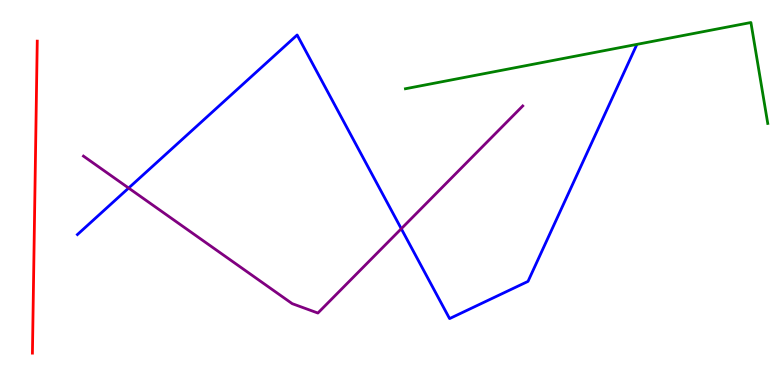[{'lines': ['blue', 'red'], 'intersections': []}, {'lines': ['green', 'red'], 'intersections': []}, {'lines': ['purple', 'red'], 'intersections': []}, {'lines': ['blue', 'green'], 'intersections': []}, {'lines': ['blue', 'purple'], 'intersections': [{'x': 1.66, 'y': 5.12}, {'x': 5.18, 'y': 4.06}]}, {'lines': ['green', 'purple'], 'intersections': []}]